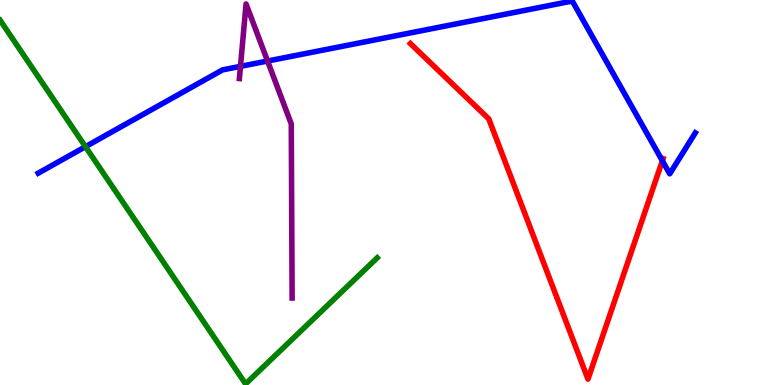[{'lines': ['blue', 'red'], 'intersections': [{'x': 8.55, 'y': 5.82}]}, {'lines': ['green', 'red'], 'intersections': []}, {'lines': ['purple', 'red'], 'intersections': []}, {'lines': ['blue', 'green'], 'intersections': [{'x': 1.1, 'y': 6.19}]}, {'lines': ['blue', 'purple'], 'intersections': [{'x': 3.1, 'y': 8.28}, {'x': 3.45, 'y': 8.41}]}, {'lines': ['green', 'purple'], 'intersections': []}]